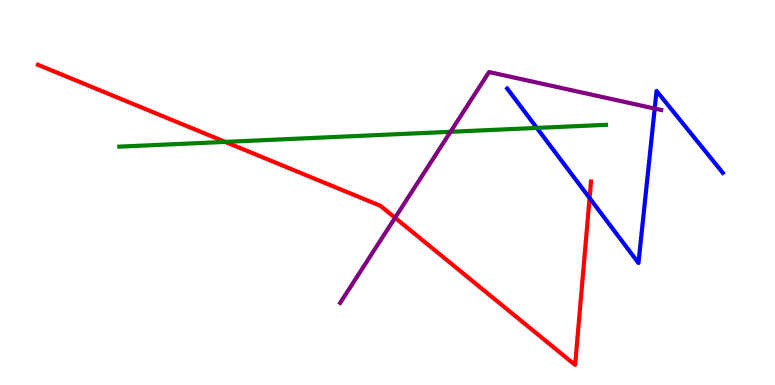[{'lines': ['blue', 'red'], 'intersections': [{'x': 7.61, 'y': 4.86}]}, {'lines': ['green', 'red'], 'intersections': [{'x': 2.91, 'y': 6.31}]}, {'lines': ['purple', 'red'], 'intersections': [{'x': 5.1, 'y': 4.34}]}, {'lines': ['blue', 'green'], 'intersections': [{'x': 6.93, 'y': 6.68}]}, {'lines': ['blue', 'purple'], 'intersections': [{'x': 8.45, 'y': 7.18}]}, {'lines': ['green', 'purple'], 'intersections': [{'x': 5.81, 'y': 6.58}]}]